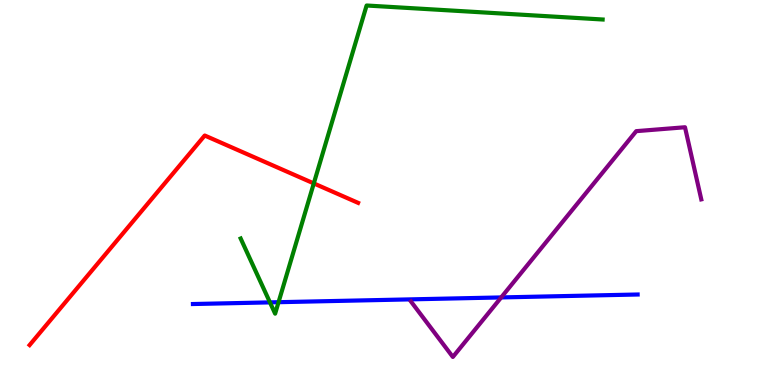[{'lines': ['blue', 'red'], 'intersections': []}, {'lines': ['green', 'red'], 'intersections': [{'x': 4.05, 'y': 5.24}]}, {'lines': ['purple', 'red'], 'intersections': []}, {'lines': ['blue', 'green'], 'intersections': [{'x': 3.48, 'y': 2.15}, {'x': 3.59, 'y': 2.15}]}, {'lines': ['blue', 'purple'], 'intersections': [{'x': 6.47, 'y': 2.27}]}, {'lines': ['green', 'purple'], 'intersections': []}]